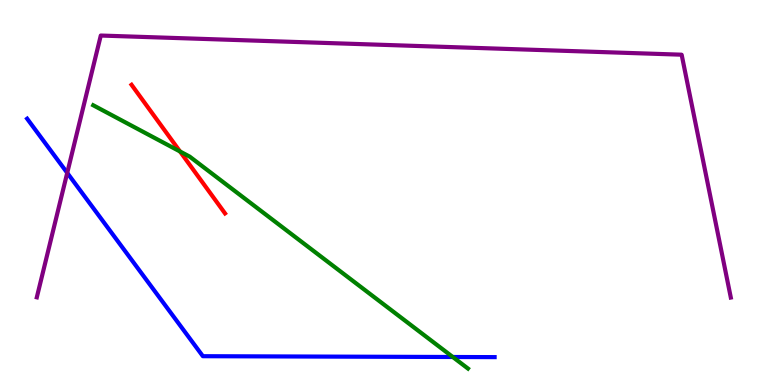[{'lines': ['blue', 'red'], 'intersections': []}, {'lines': ['green', 'red'], 'intersections': [{'x': 2.32, 'y': 6.07}]}, {'lines': ['purple', 'red'], 'intersections': []}, {'lines': ['blue', 'green'], 'intersections': [{'x': 5.84, 'y': 0.727}]}, {'lines': ['blue', 'purple'], 'intersections': [{'x': 0.867, 'y': 5.51}]}, {'lines': ['green', 'purple'], 'intersections': []}]